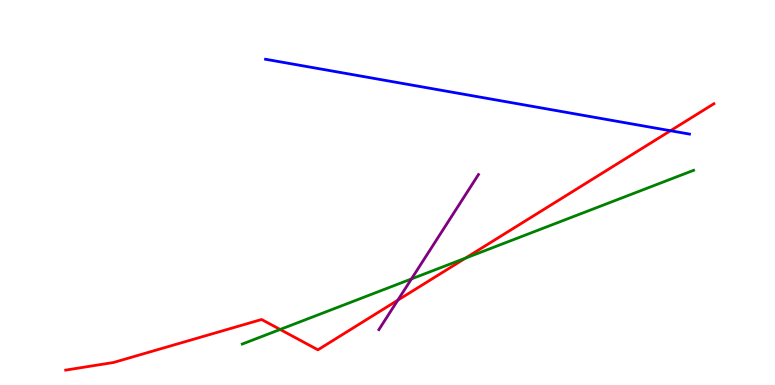[{'lines': ['blue', 'red'], 'intersections': [{'x': 8.65, 'y': 6.6}]}, {'lines': ['green', 'red'], 'intersections': [{'x': 3.61, 'y': 1.44}, {'x': 6.01, 'y': 3.3}]}, {'lines': ['purple', 'red'], 'intersections': [{'x': 5.13, 'y': 2.2}]}, {'lines': ['blue', 'green'], 'intersections': []}, {'lines': ['blue', 'purple'], 'intersections': []}, {'lines': ['green', 'purple'], 'intersections': [{'x': 5.31, 'y': 2.76}]}]